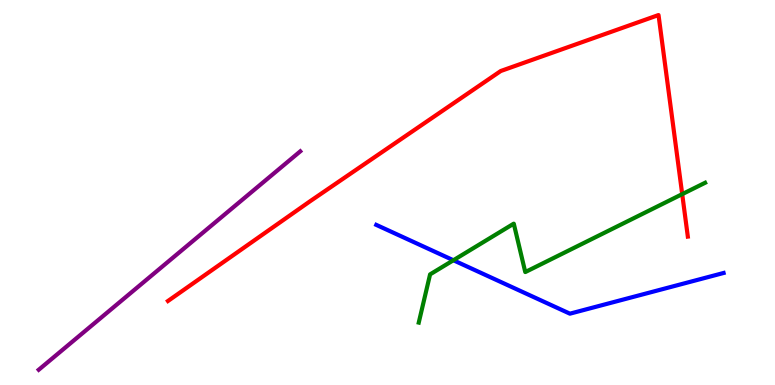[{'lines': ['blue', 'red'], 'intersections': []}, {'lines': ['green', 'red'], 'intersections': [{'x': 8.8, 'y': 4.96}]}, {'lines': ['purple', 'red'], 'intersections': []}, {'lines': ['blue', 'green'], 'intersections': [{'x': 5.85, 'y': 3.24}]}, {'lines': ['blue', 'purple'], 'intersections': []}, {'lines': ['green', 'purple'], 'intersections': []}]